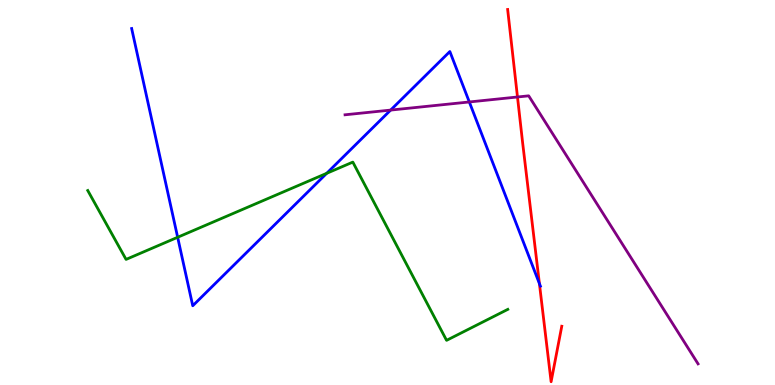[{'lines': ['blue', 'red'], 'intersections': [{'x': 6.96, 'y': 2.63}]}, {'lines': ['green', 'red'], 'intersections': []}, {'lines': ['purple', 'red'], 'intersections': [{'x': 6.68, 'y': 7.48}]}, {'lines': ['blue', 'green'], 'intersections': [{'x': 2.29, 'y': 3.84}, {'x': 4.22, 'y': 5.5}]}, {'lines': ['blue', 'purple'], 'intersections': [{'x': 5.04, 'y': 7.14}, {'x': 6.06, 'y': 7.35}]}, {'lines': ['green', 'purple'], 'intersections': []}]